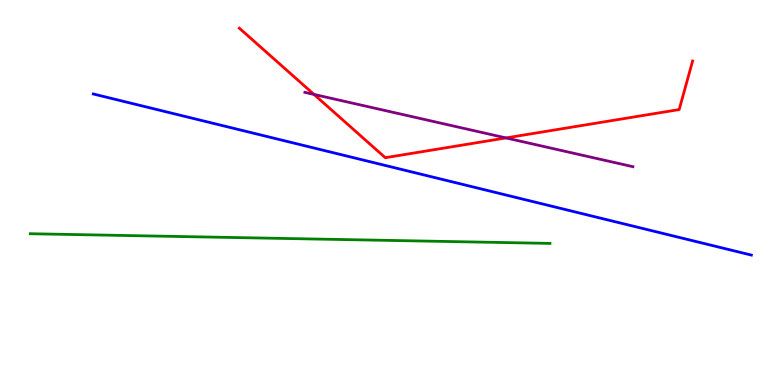[{'lines': ['blue', 'red'], 'intersections': []}, {'lines': ['green', 'red'], 'intersections': []}, {'lines': ['purple', 'red'], 'intersections': [{'x': 4.05, 'y': 7.55}, {'x': 6.53, 'y': 6.42}]}, {'lines': ['blue', 'green'], 'intersections': []}, {'lines': ['blue', 'purple'], 'intersections': []}, {'lines': ['green', 'purple'], 'intersections': []}]